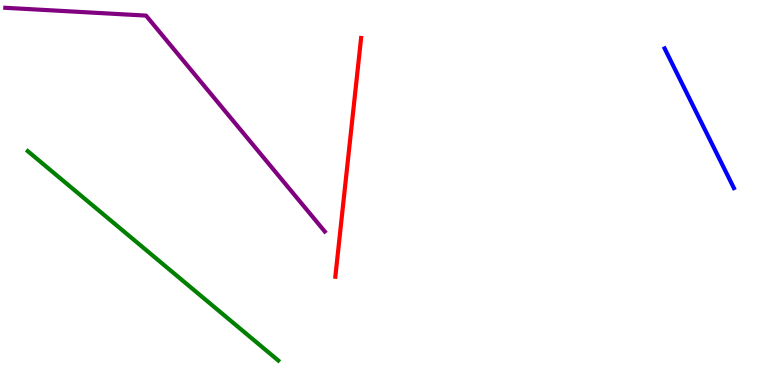[{'lines': ['blue', 'red'], 'intersections': []}, {'lines': ['green', 'red'], 'intersections': []}, {'lines': ['purple', 'red'], 'intersections': []}, {'lines': ['blue', 'green'], 'intersections': []}, {'lines': ['blue', 'purple'], 'intersections': []}, {'lines': ['green', 'purple'], 'intersections': []}]